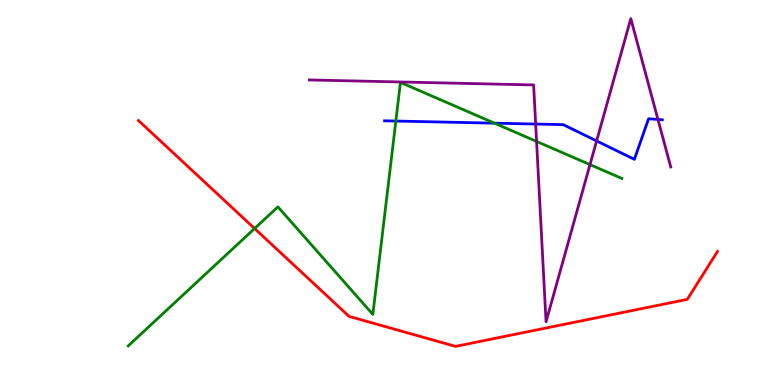[{'lines': ['blue', 'red'], 'intersections': []}, {'lines': ['green', 'red'], 'intersections': [{'x': 3.29, 'y': 4.06}]}, {'lines': ['purple', 'red'], 'intersections': []}, {'lines': ['blue', 'green'], 'intersections': [{'x': 5.11, 'y': 6.86}, {'x': 6.38, 'y': 6.8}]}, {'lines': ['blue', 'purple'], 'intersections': [{'x': 6.91, 'y': 6.78}, {'x': 7.7, 'y': 6.34}, {'x': 8.49, 'y': 6.9}]}, {'lines': ['green', 'purple'], 'intersections': [{'x': 6.92, 'y': 6.33}, {'x': 7.61, 'y': 5.72}]}]